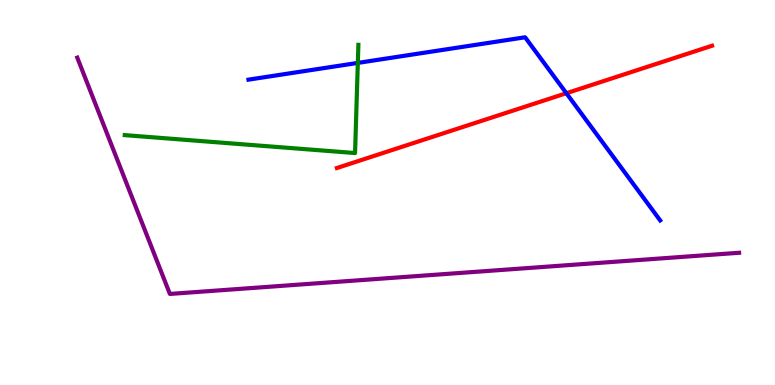[{'lines': ['blue', 'red'], 'intersections': [{'x': 7.31, 'y': 7.58}]}, {'lines': ['green', 'red'], 'intersections': []}, {'lines': ['purple', 'red'], 'intersections': []}, {'lines': ['blue', 'green'], 'intersections': [{'x': 4.62, 'y': 8.37}]}, {'lines': ['blue', 'purple'], 'intersections': []}, {'lines': ['green', 'purple'], 'intersections': []}]